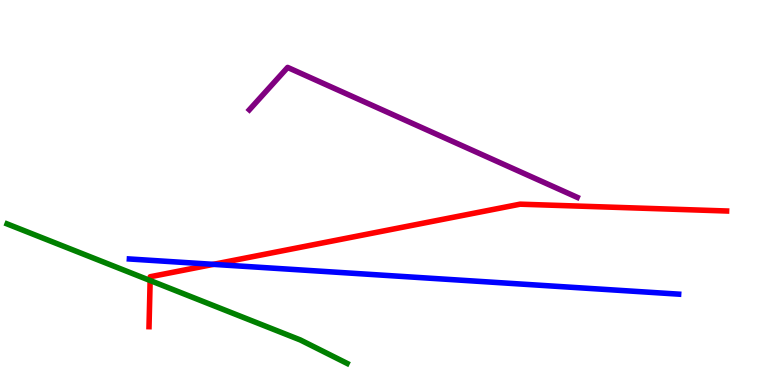[{'lines': ['blue', 'red'], 'intersections': [{'x': 2.75, 'y': 3.13}]}, {'lines': ['green', 'red'], 'intersections': [{'x': 1.94, 'y': 2.71}]}, {'lines': ['purple', 'red'], 'intersections': []}, {'lines': ['blue', 'green'], 'intersections': []}, {'lines': ['blue', 'purple'], 'intersections': []}, {'lines': ['green', 'purple'], 'intersections': []}]